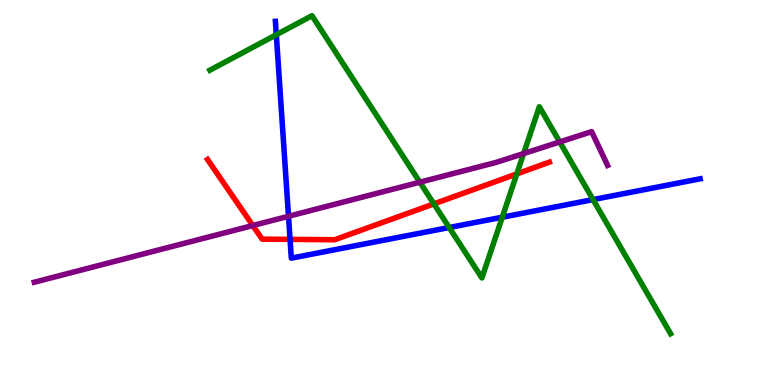[{'lines': ['blue', 'red'], 'intersections': [{'x': 3.74, 'y': 3.78}]}, {'lines': ['green', 'red'], 'intersections': [{'x': 5.6, 'y': 4.7}, {'x': 6.67, 'y': 5.48}]}, {'lines': ['purple', 'red'], 'intersections': [{'x': 3.26, 'y': 4.14}]}, {'lines': ['blue', 'green'], 'intersections': [{'x': 3.57, 'y': 9.1}, {'x': 5.8, 'y': 4.09}, {'x': 6.48, 'y': 4.36}, {'x': 7.65, 'y': 4.82}]}, {'lines': ['blue', 'purple'], 'intersections': [{'x': 3.72, 'y': 4.38}]}, {'lines': ['green', 'purple'], 'intersections': [{'x': 5.42, 'y': 5.27}, {'x': 6.76, 'y': 6.01}, {'x': 7.22, 'y': 6.31}]}]